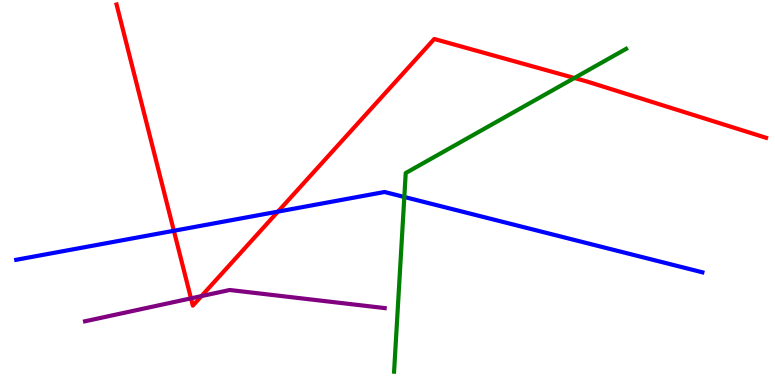[{'lines': ['blue', 'red'], 'intersections': [{'x': 2.24, 'y': 4.01}, {'x': 3.59, 'y': 4.5}]}, {'lines': ['green', 'red'], 'intersections': [{'x': 7.41, 'y': 7.97}]}, {'lines': ['purple', 'red'], 'intersections': [{'x': 2.46, 'y': 2.25}, {'x': 2.6, 'y': 2.31}]}, {'lines': ['blue', 'green'], 'intersections': [{'x': 5.22, 'y': 4.88}]}, {'lines': ['blue', 'purple'], 'intersections': []}, {'lines': ['green', 'purple'], 'intersections': []}]